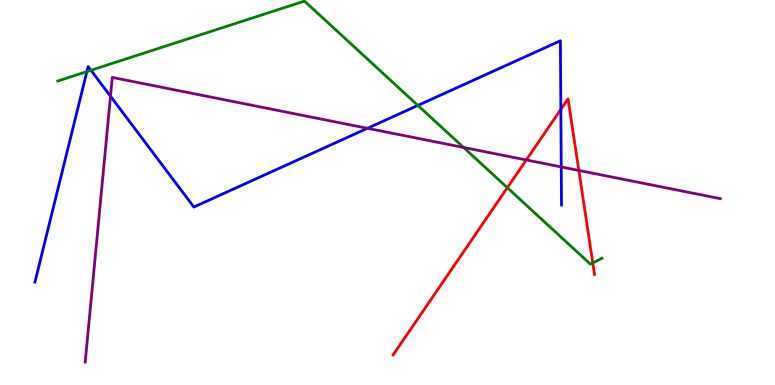[{'lines': ['blue', 'red'], 'intersections': [{'x': 7.24, 'y': 7.16}]}, {'lines': ['green', 'red'], 'intersections': [{'x': 6.55, 'y': 5.12}, {'x': 7.65, 'y': 3.17}]}, {'lines': ['purple', 'red'], 'intersections': [{'x': 6.79, 'y': 5.85}, {'x': 7.47, 'y': 5.57}]}, {'lines': ['blue', 'green'], 'intersections': [{'x': 1.12, 'y': 8.14}, {'x': 1.17, 'y': 8.17}, {'x': 5.39, 'y': 7.26}]}, {'lines': ['blue', 'purple'], 'intersections': [{'x': 1.43, 'y': 7.5}, {'x': 4.74, 'y': 6.67}, {'x': 7.24, 'y': 5.66}]}, {'lines': ['green', 'purple'], 'intersections': [{'x': 5.98, 'y': 6.17}]}]